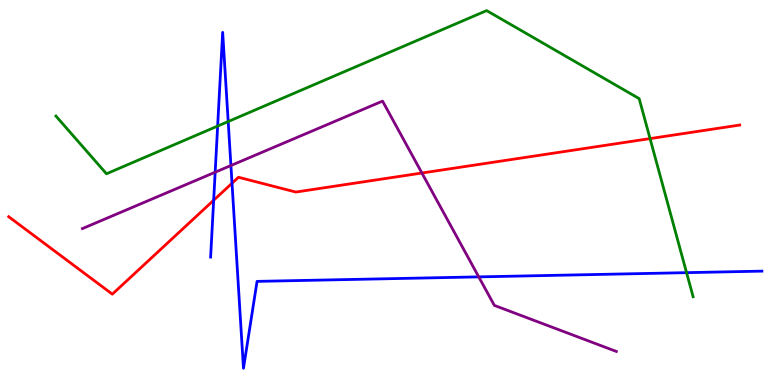[{'lines': ['blue', 'red'], 'intersections': [{'x': 2.76, 'y': 4.8}, {'x': 2.99, 'y': 5.24}]}, {'lines': ['green', 'red'], 'intersections': [{'x': 8.39, 'y': 6.4}]}, {'lines': ['purple', 'red'], 'intersections': [{'x': 5.44, 'y': 5.51}]}, {'lines': ['blue', 'green'], 'intersections': [{'x': 2.81, 'y': 6.73}, {'x': 2.94, 'y': 6.84}, {'x': 8.86, 'y': 2.92}]}, {'lines': ['blue', 'purple'], 'intersections': [{'x': 2.78, 'y': 5.53}, {'x': 2.98, 'y': 5.7}, {'x': 6.18, 'y': 2.81}]}, {'lines': ['green', 'purple'], 'intersections': []}]